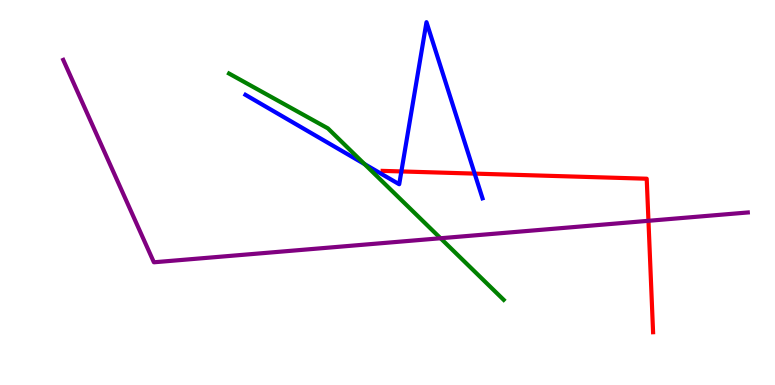[{'lines': ['blue', 'red'], 'intersections': [{'x': 5.18, 'y': 5.55}, {'x': 6.12, 'y': 5.49}]}, {'lines': ['green', 'red'], 'intersections': []}, {'lines': ['purple', 'red'], 'intersections': [{'x': 8.37, 'y': 4.26}]}, {'lines': ['blue', 'green'], 'intersections': [{'x': 4.7, 'y': 5.74}]}, {'lines': ['blue', 'purple'], 'intersections': []}, {'lines': ['green', 'purple'], 'intersections': [{'x': 5.68, 'y': 3.81}]}]